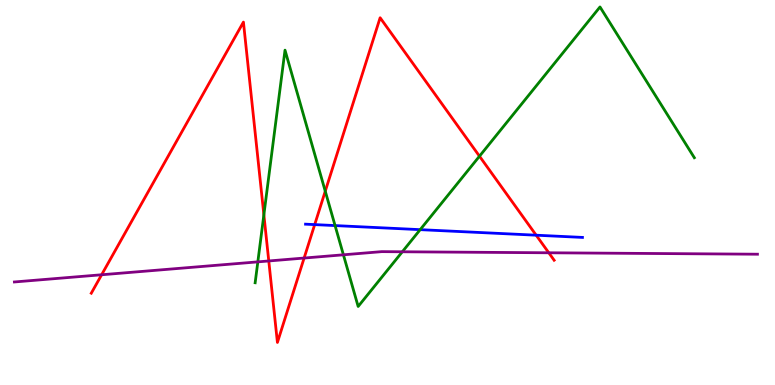[{'lines': ['blue', 'red'], 'intersections': [{'x': 4.06, 'y': 4.17}, {'x': 6.92, 'y': 3.89}]}, {'lines': ['green', 'red'], 'intersections': [{'x': 3.4, 'y': 4.42}, {'x': 4.2, 'y': 5.03}, {'x': 6.19, 'y': 5.94}]}, {'lines': ['purple', 'red'], 'intersections': [{'x': 1.31, 'y': 2.86}, {'x': 3.47, 'y': 3.22}, {'x': 3.92, 'y': 3.3}, {'x': 7.08, 'y': 3.43}]}, {'lines': ['blue', 'green'], 'intersections': [{'x': 4.32, 'y': 4.14}, {'x': 5.42, 'y': 4.03}]}, {'lines': ['blue', 'purple'], 'intersections': []}, {'lines': ['green', 'purple'], 'intersections': [{'x': 3.33, 'y': 3.2}, {'x': 4.43, 'y': 3.38}, {'x': 5.19, 'y': 3.46}]}]